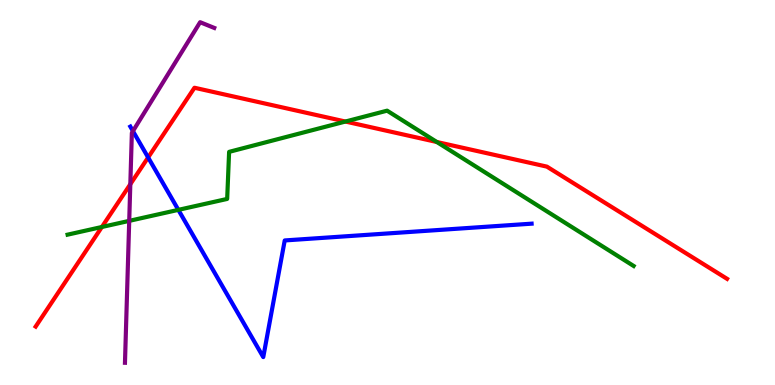[{'lines': ['blue', 'red'], 'intersections': [{'x': 1.91, 'y': 5.91}]}, {'lines': ['green', 'red'], 'intersections': [{'x': 1.31, 'y': 4.1}, {'x': 4.46, 'y': 6.84}, {'x': 5.64, 'y': 6.31}]}, {'lines': ['purple', 'red'], 'intersections': [{'x': 1.68, 'y': 5.21}]}, {'lines': ['blue', 'green'], 'intersections': [{'x': 2.3, 'y': 4.55}]}, {'lines': ['blue', 'purple'], 'intersections': [{'x': 1.72, 'y': 6.59}]}, {'lines': ['green', 'purple'], 'intersections': [{'x': 1.67, 'y': 4.26}]}]